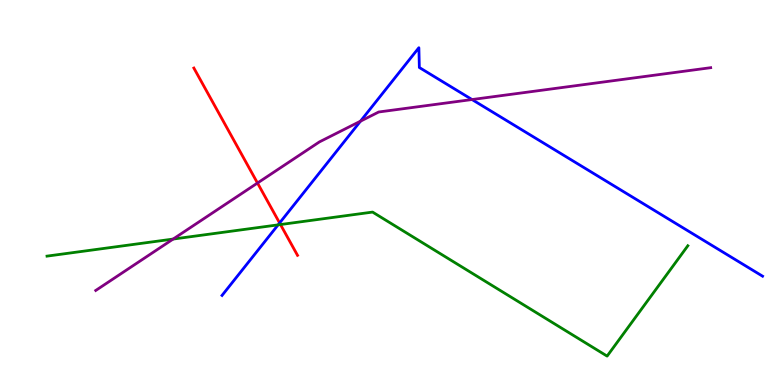[{'lines': ['blue', 'red'], 'intersections': [{'x': 3.61, 'y': 4.21}]}, {'lines': ['green', 'red'], 'intersections': [{'x': 3.62, 'y': 4.17}]}, {'lines': ['purple', 'red'], 'intersections': [{'x': 3.32, 'y': 5.25}]}, {'lines': ['blue', 'green'], 'intersections': [{'x': 3.59, 'y': 4.16}]}, {'lines': ['blue', 'purple'], 'intersections': [{'x': 4.65, 'y': 6.85}, {'x': 6.09, 'y': 7.41}]}, {'lines': ['green', 'purple'], 'intersections': [{'x': 2.23, 'y': 3.79}]}]